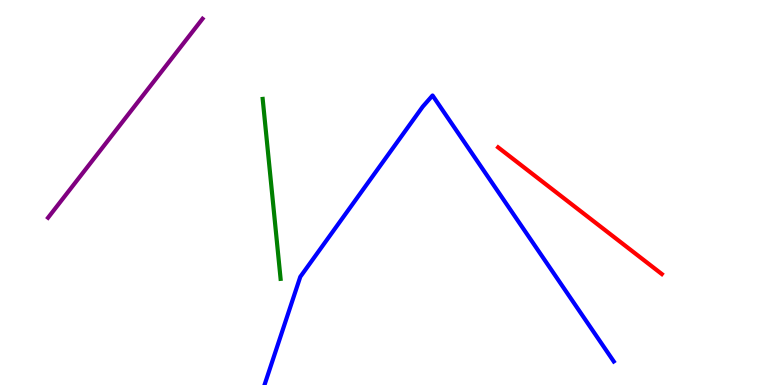[{'lines': ['blue', 'red'], 'intersections': []}, {'lines': ['green', 'red'], 'intersections': []}, {'lines': ['purple', 'red'], 'intersections': []}, {'lines': ['blue', 'green'], 'intersections': []}, {'lines': ['blue', 'purple'], 'intersections': []}, {'lines': ['green', 'purple'], 'intersections': []}]